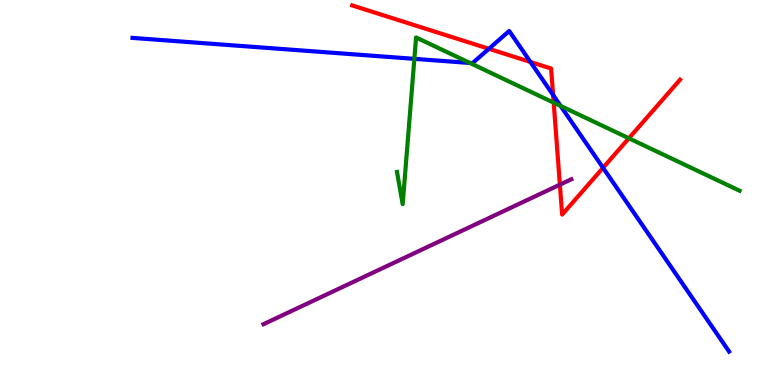[{'lines': ['blue', 'red'], 'intersections': [{'x': 6.31, 'y': 8.73}, {'x': 6.84, 'y': 8.39}, {'x': 7.14, 'y': 7.53}, {'x': 7.78, 'y': 5.64}]}, {'lines': ['green', 'red'], 'intersections': [{'x': 7.14, 'y': 7.33}, {'x': 8.11, 'y': 6.41}]}, {'lines': ['purple', 'red'], 'intersections': [{'x': 7.22, 'y': 5.2}]}, {'lines': ['blue', 'green'], 'intersections': [{'x': 5.35, 'y': 8.47}, {'x': 6.06, 'y': 8.36}, {'x': 7.23, 'y': 7.25}]}, {'lines': ['blue', 'purple'], 'intersections': []}, {'lines': ['green', 'purple'], 'intersections': []}]